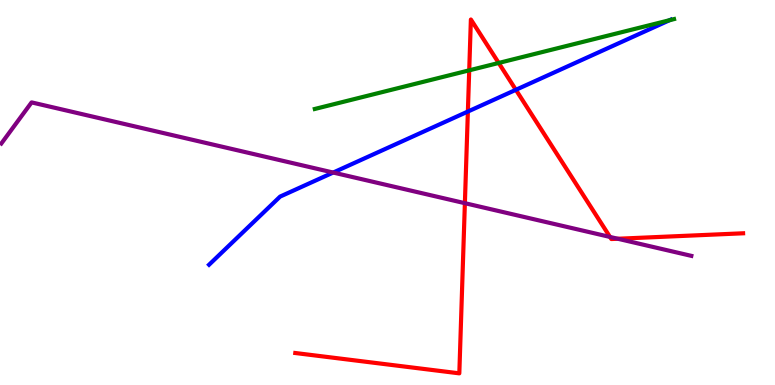[{'lines': ['blue', 'red'], 'intersections': [{'x': 6.04, 'y': 7.1}, {'x': 6.66, 'y': 7.67}]}, {'lines': ['green', 'red'], 'intersections': [{'x': 6.05, 'y': 8.17}, {'x': 6.43, 'y': 8.36}]}, {'lines': ['purple', 'red'], 'intersections': [{'x': 6.0, 'y': 4.72}, {'x': 7.87, 'y': 3.85}, {'x': 7.97, 'y': 3.8}]}, {'lines': ['blue', 'green'], 'intersections': [{'x': 8.64, 'y': 9.48}]}, {'lines': ['blue', 'purple'], 'intersections': [{'x': 4.3, 'y': 5.52}]}, {'lines': ['green', 'purple'], 'intersections': []}]